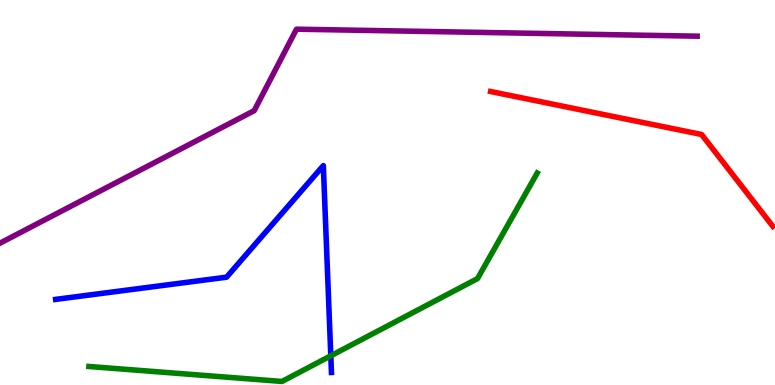[{'lines': ['blue', 'red'], 'intersections': []}, {'lines': ['green', 'red'], 'intersections': []}, {'lines': ['purple', 'red'], 'intersections': []}, {'lines': ['blue', 'green'], 'intersections': [{'x': 4.27, 'y': 0.759}]}, {'lines': ['blue', 'purple'], 'intersections': []}, {'lines': ['green', 'purple'], 'intersections': []}]